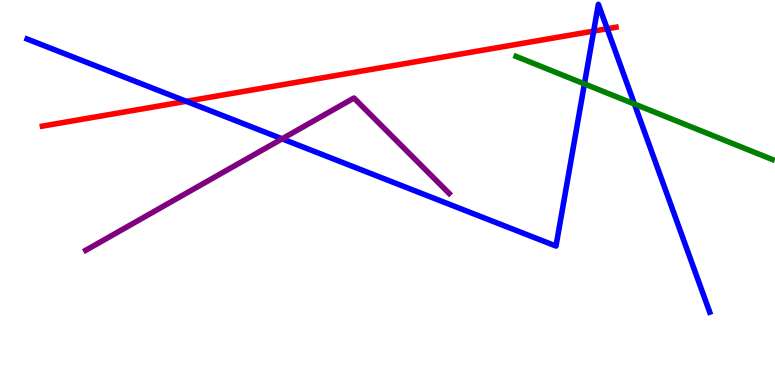[{'lines': ['blue', 'red'], 'intersections': [{'x': 2.4, 'y': 7.37}, {'x': 7.66, 'y': 9.19}, {'x': 7.83, 'y': 9.25}]}, {'lines': ['green', 'red'], 'intersections': []}, {'lines': ['purple', 'red'], 'intersections': []}, {'lines': ['blue', 'green'], 'intersections': [{'x': 7.54, 'y': 7.82}, {'x': 8.19, 'y': 7.3}]}, {'lines': ['blue', 'purple'], 'intersections': [{'x': 3.64, 'y': 6.39}]}, {'lines': ['green', 'purple'], 'intersections': []}]